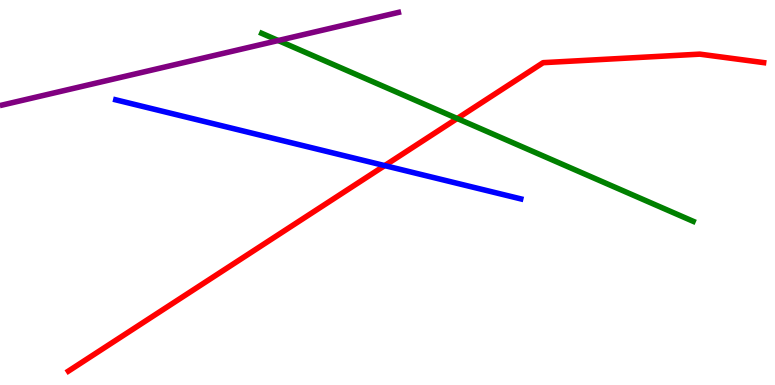[{'lines': ['blue', 'red'], 'intersections': [{'x': 4.96, 'y': 5.7}]}, {'lines': ['green', 'red'], 'intersections': [{'x': 5.9, 'y': 6.92}]}, {'lines': ['purple', 'red'], 'intersections': []}, {'lines': ['blue', 'green'], 'intersections': []}, {'lines': ['blue', 'purple'], 'intersections': []}, {'lines': ['green', 'purple'], 'intersections': [{'x': 3.59, 'y': 8.95}]}]